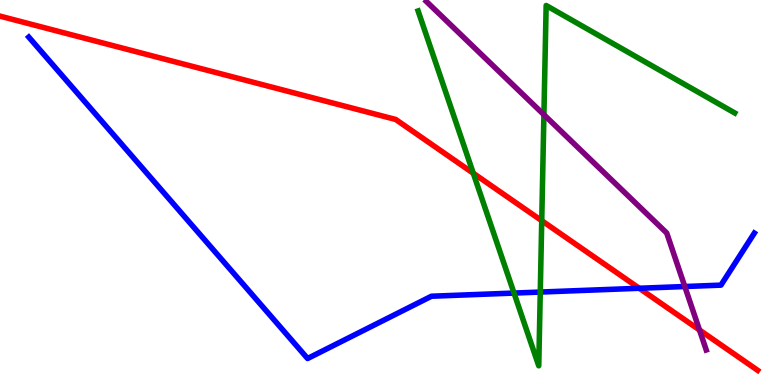[{'lines': ['blue', 'red'], 'intersections': [{'x': 8.25, 'y': 2.51}]}, {'lines': ['green', 'red'], 'intersections': [{'x': 6.11, 'y': 5.5}, {'x': 6.99, 'y': 4.27}]}, {'lines': ['purple', 'red'], 'intersections': [{'x': 9.03, 'y': 1.43}]}, {'lines': ['blue', 'green'], 'intersections': [{'x': 6.63, 'y': 2.39}, {'x': 6.97, 'y': 2.41}]}, {'lines': ['blue', 'purple'], 'intersections': [{'x': 8.84, 'y': 2.56}]}, {'lines': ['green', 'purple'], 'intersections': [{'x': 7.02, 'y': 7.02}]}]